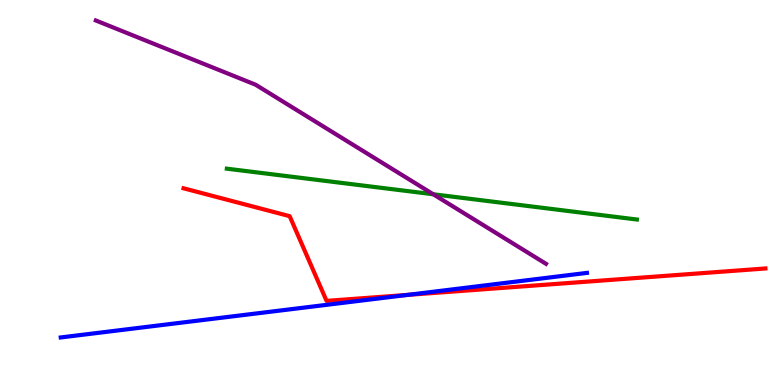[{'lines': ['blue', 'red'], 'intersections': [{'x': 5.26, 'y': 2.34}]}, {'lines': ['green', 'red'], 'intersections': []}, {'lines': ['purple', 'red'], 'intersections': []}, {'lines': ['blue', 'green'], 'intersections': []}, {'lines': ['blue', 'purple'], 'intersections': []}, {'lines': ['green', 'purple'], 'intersections': [{'x': 5.59, 'y': 4.95}]}]